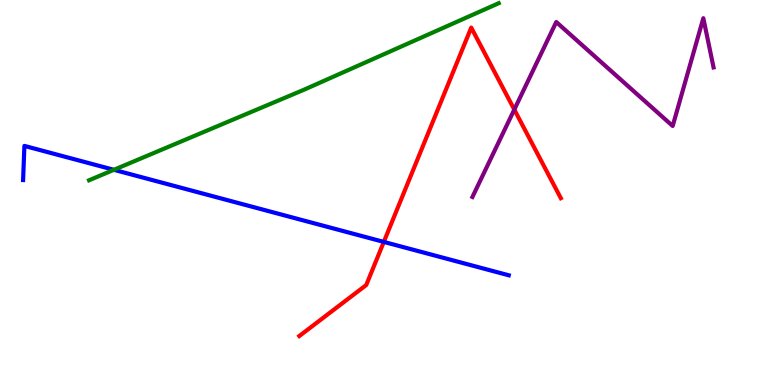[{'lines': ['blue', 'red'], 'intersections': [{'x': 4.95, 'y': 3.72}]}, {'lines': ['green', 'red'], 'intersections': []}, {'lines': ['purple', 'red'], 'intersections': [{'x': 6.64, 'y': 7.15}]}, {'lines': ['blue', 'green'], 'intersections': [{'x': 1.47, 'y': 5.59}]}, {'lines': ['blue', 'purple'], 'intersections': []}, {'lines': ['green', 'purple'], 'intersections': []}]